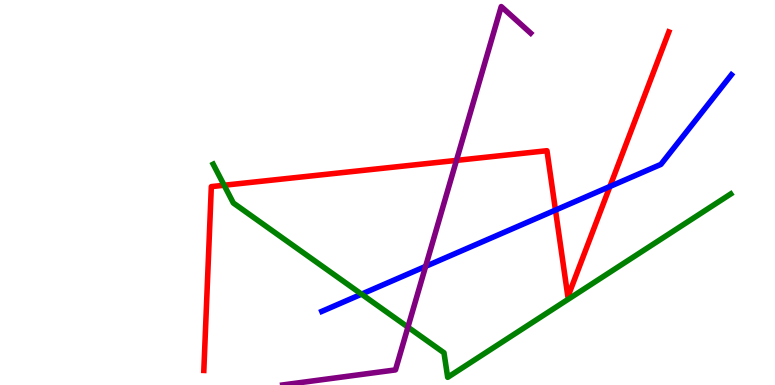[{'lines': ['blue', 'red'], 'intersections': [{'x': 7.17, 'y': 4.54}, {'x': 7.87, 'y': 5.16}]}, {'lines': ['green', 'red'], 'intersections': [{'x': 2.89, 'y': 5.19}]}, {'lines': ['purple', 'red'], 'intersections': [{'x': 5.89, 'y': 5.83}]}, {'lines': ['blue', 'green'], 'intersections': [{'x': 4.67, 'y': 2.36}]}, {'lines': ['blue', 'purple'], 'intersections': [{'x': 5.49, 'y': 3.08}]}, {'lines': ['green', 'purple'], 'intersections': [{'x': 5.26, 'y': 1.5}]}]